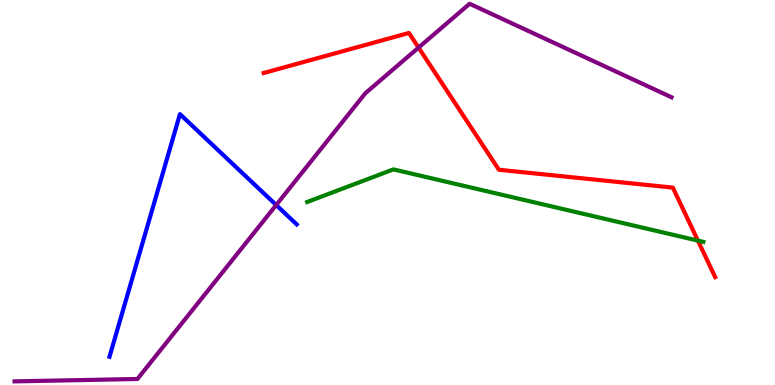[{'lines': ['blue', 'red'], 'intersections': []}, {'lines': ['green', 'red'], 'intersections': [{'x': 9.01, 'y': 3.75}]}, {'lines': ['purple', 'red'], 'intersections': [{'x': 5.4, 'y': 8.76}]}, {'lines': ['blue', 'green'], 'intersections': []}, {'lines': ['blue', 'purple'], 'intersections': [{'x': 3.56, 'y': 4.68}]}, {'lines': ['green', 'purple'], 'intersections': []}]